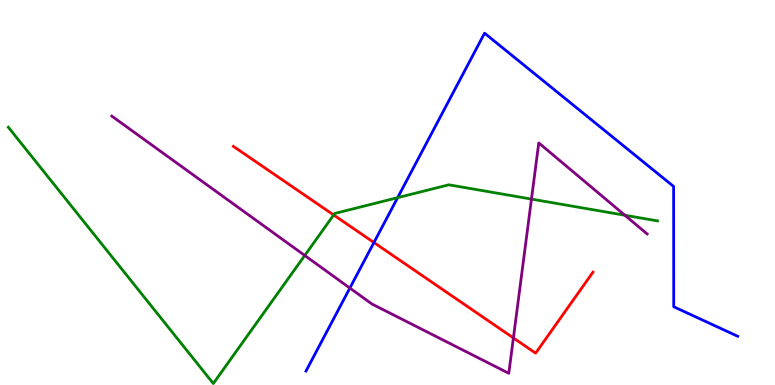[{'lines': ['blue', 'red'], 'intersections': [{'x': 4.82, 'y': 3.7}]}, {'lines': ['green', 'red'], 'intersections': [{'x': 4.31, 'y': 4.42}]}, {'lines': ['purple', 'red'], 'intersections': [{'x': 6.62, 'y': 1.22}]}, {'lines': ['blue', 'green'], 'intersections': [{'x': 5.13, 'y': 4.87}]}, {'lines': ['blue', 'purple'], 'intersections': [{'x': 4.51, 'y': 2.52}]}, {'lines': ['green', 'purple'], 'intersections': [{'x': 3.93, 'y': 3.36}, {'x': 6.86, 'y': 4.83}, {'x': 8.06, 'y': 4.41}]}]